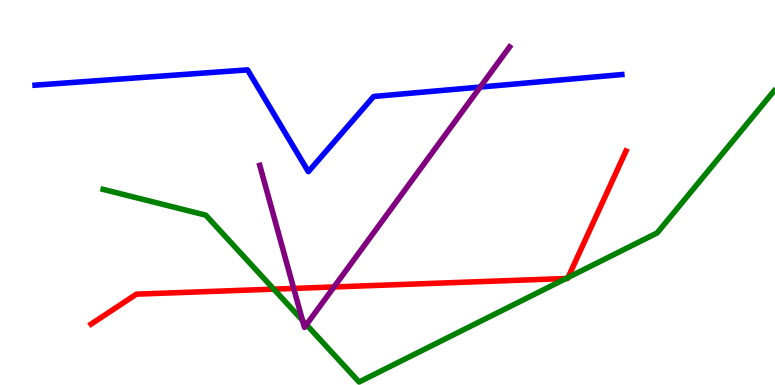[{'lines': ['blue', 'red'], 'intersections': []}, {'lines': ['green', 'red'], 'intersections': [{'x': 3.53, 'y': 2.49}, {'x': 7.3, 'y': 2.77}, {'x': 7.33, 'y': 2.79}]}, {'lines': ['purple', 'red'], 'intersections': [{'x': 3.79, 'y': 2.51}, {'x': 4.31, 'y': 2.55}]}, {'lines': ['blue', 'green'], 'intersections': []}, {'lines': ['blue', 'purple'], 'intersections': [{'x': 6.2, 'y': 7.74}]}, {'lines': ['green', 'purple'], 'intersections': [{'x': 3.9, 'y': 1.68}, {'x': 3.95, 'y': 1.57}]}]